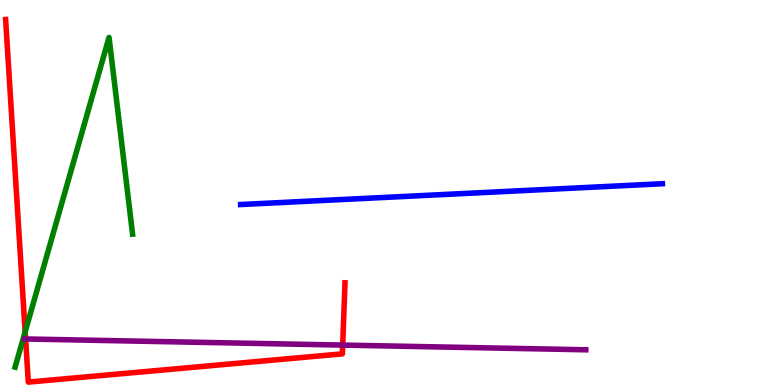[{'lines': ['blue', 'red'], 'intersections': []}, {'lines': ['green', 'red'], 'intersections': [{'x': 0.325, 'y': 1.38}]}, {'lines': ['purple', 'red'], 'intersections': [{'x': 0.33, 'y': 1.2}, {'x': 4.42, 'y': 1.04}]}, {'lines': ['blue', 'green'], 'intersections': []}, {'lines': ['blue', 'purple'], 'intersections': []}, {'lines': ['green', 'purple'], 'intersections': []}]